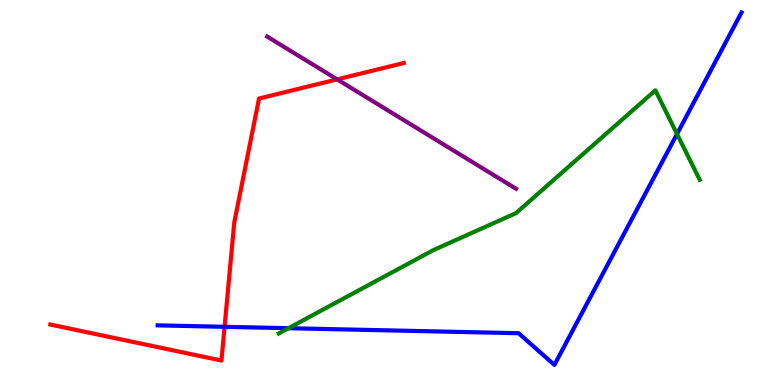[{'lines': ['blue', 'red'], 'intersections': [{'x': 2.9, 'y': 1.51}]}, {'lines': ['green', 'red'], 'intersections': []}, {'lines': ['purple', 'red'], 'intersections': [{'x': 4.35, 'y': 7.94}]}, {'lines': ['blue', 'green'], 'intersections': [{'x': 3.72, 'y': 1.48}, {'x': 8.74, 'y': 6.52}]}, {'lines': ['blue', 'purple'], 'intersections': []}, {'lines': ['green', 'purple'], 'intersections': []}]